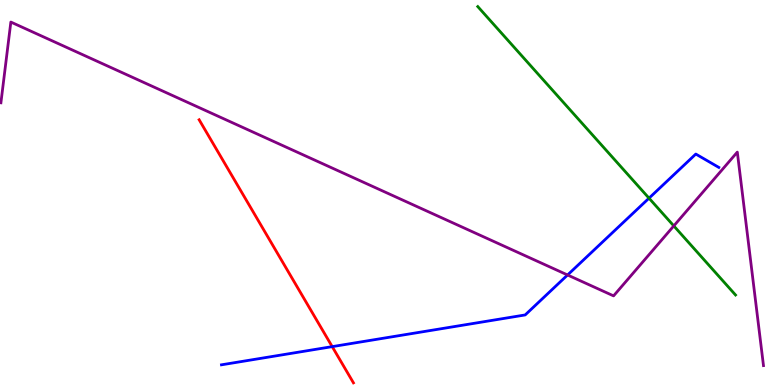[{'lines': ['blue', 'red'], 'intersections': [{'x': 4.29, 'y': 0.997}]}, {'lines': ['green', 'red'], 'intersections': []}, {'lines': ['purple', 'red'], 'intersections': []}, {'lines': ['blue', 'green'], 'intersections': [{'x': 8.37, 'y': 4.85}]}, {'lines': ['blue', 'purple'], 'intersections': [{'x': 7.32, 'y': 2.86}]}, {'lines': ['green', 'purple'], 'intersections': [{'x': 8.69, 'y': 4.13}]}]